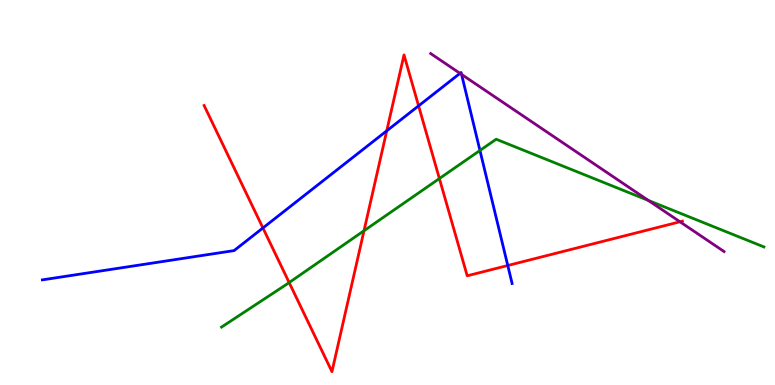[{'lines': ['blue', 'red'], 'intersections': [{'x': 3.39, 'y': 4.08}, {'x': 4.99, 'y': 6.6}, {'x': 5.4, 'y': 7.25}, {'x': 6.55, 'y': 3.1}]}, {'lines': ['green', 'red'], 'intersections': [{'x': 3.73, 'y': 2.66}, {'x': 4.7, 'y': 4.01}, {'x': 5.67, 'y': 5.36}]}, {'lines': ['purple', 'red'], 'intersections': [{'x': 8.77, 'y': 4.24}]}, {'lines': ['blue', 'green'], 'intersections': [{'x': 6.19, 'y': 6.09}]}, {'lines': ['blue', 'purple'], 'intersections': [{'x': 5.94, 'y': 8.09}, {'x': 5.96, 'y': 8.07}]}, {'lines': ['green', 'purple'], 'intersections': [{'x': 8.37, 'y': 4.79}]}]